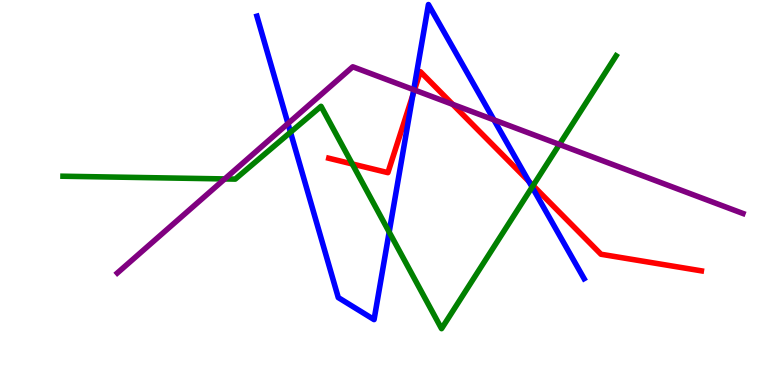[{'lines': ['blue', 'red'], 'intersections': [{'x': 5.33, 'y': 7.53}, {'x': 6.82, 'y': 5.29}]}, {'lines': ['green', 'red'], 'intersections': [{'x': 4.55, 'y': 5.74}, {'x': 6.88, 'y': 5.18}]}, {'lines': ['purple', 'red'], 'intersections': [{'x': 5.35, 'y': 7.66}, {'x': 5.84, 'y': 7.29}]}, {'lines': ['blue', 'green'], 'intersections': [{'x': 3.75, 'y': 6.57}, {'x': 5.02, 'y': 3.97}, {'x': 6.87, 'y': 5.14}]}, {'lines': ['blue', 'purple'], 'intersections': [{'x': 3.72, 'y': 6.79}, {'x': 5.34, 'y': 7.67}, {'x': 6.37, 'y': 6.89}]}, {'lines': ['green', 'purple'], 'intersections': [{'x': 2.9, 'y': 5.35}, {'x': 7.22, 'y': 6.25}]}]